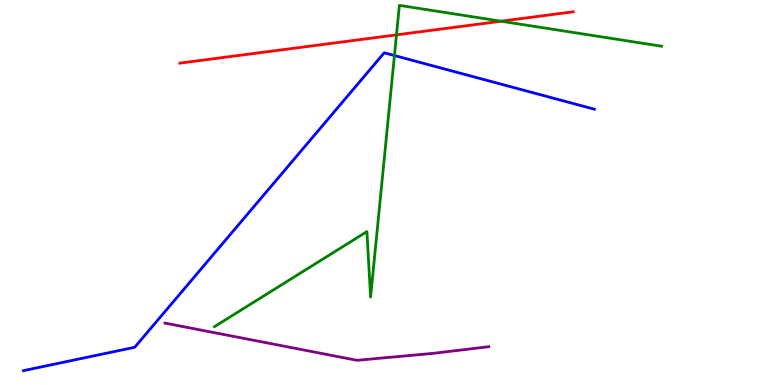[{'lines': ['blue', 'red'], 'intersections': []}, {'lines': ['green', 'red'], 'intersections': [{'x': 5.12, 'y': 9.09}, {'x': 6.47, 'y': 9.45}]}, {'lines': ['purple', 'red'], 'intersections': []}, {'lines': ['blue', 'green'], 'intersections': [{'x': 5.09, 'y': 8.56}]}, {'lines': ['blue', 'purple'], 'intersections': []}, {'lines': ['green', 'purple'], 'intersections': []}]